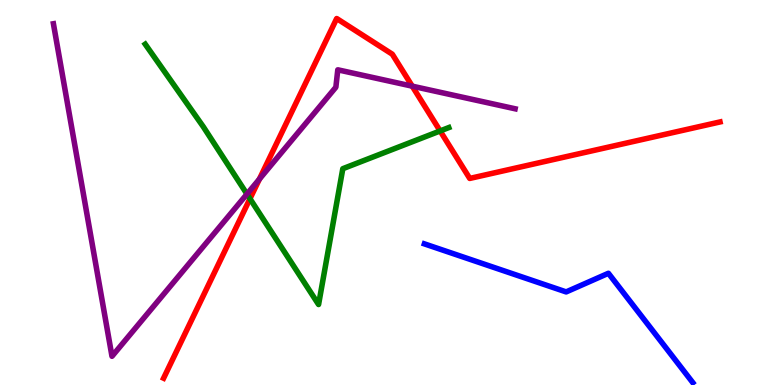[{'lines': ['blue', 'red'], 'intersections': []}, {'lines': ['green', 'red'], 'intersections': [{'x': 3.23, 'y': 4.84}, {'x': 5.68, 'y': 6.6}]}, {'lines': ['purple', 'red'], 'intersections': [{'x': 3.35, 'y': 5.35}, {'x': 5.32, 'y': 7.76}]}, {'lines': ['blue', 'green'], 'intersections': []}, {'lines': ['blue', 'purple'], 'intersections': []}, {'lines': ['green', 'purple'], 'intersections': [{'x': 3.19, 'y': 4.96}]}]